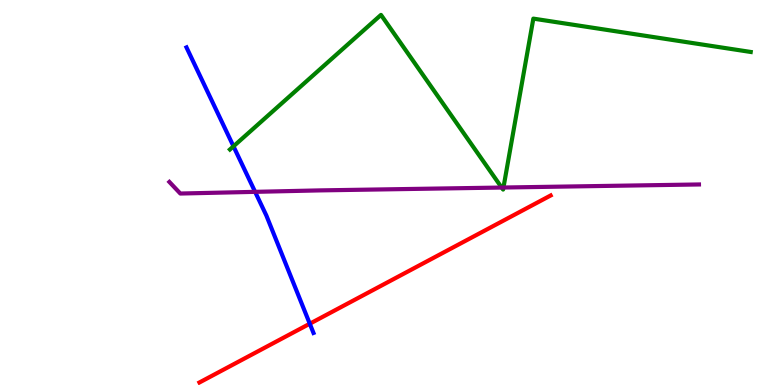[{'lines': ['blue', 'red'], 'intersections': [{'x': 4.0, 'y': 1.59}]}, {'lines': ['green', 'red'], 'intersections': []}, {'lines': ['purple', 'red'], 'intersections': []}, {'lines': ['blue', 'green'], 'intersections': [{'x': 3.01, 'y': 6.2}]}, {'lines': ['blue', 'purple'], 'intersections': [{'x': 3.29, 'y': 5.02}]}, {'lines': ['green', 'purple'], 'intersections': [{'x': 6.47, 'y': 5.13}, {'x': 6.5, 'y': 5.13}]}]